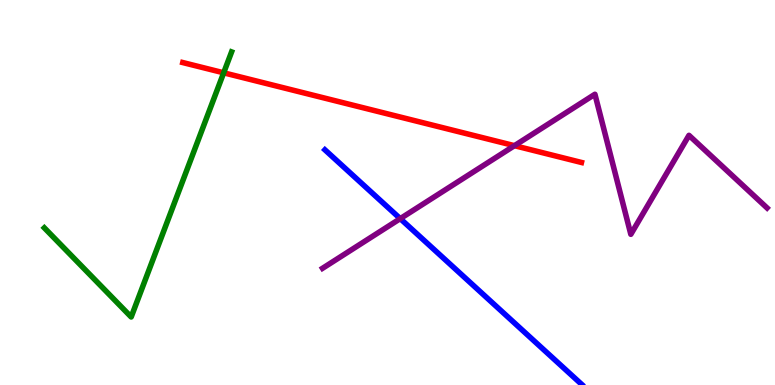[{'lines': ['blue', 'red'], 'intersections': []}, {'lines': ['green', 'red'], 'intersections': [{'x': 2.89, 'y': 8.11}]}, {'lines': ['purple', 'red'], 'intersections': [{'x': 6.64, 'y': 6.22}]}, {'lines': ['blue', 'green'], 'intersections': []}, {'lines': ['blue', 'purple'], 'intersections': [{'x': 5.16, 'y': 4.32}]}, {'lines': ['green', 'purple'], 'intersections': []}]